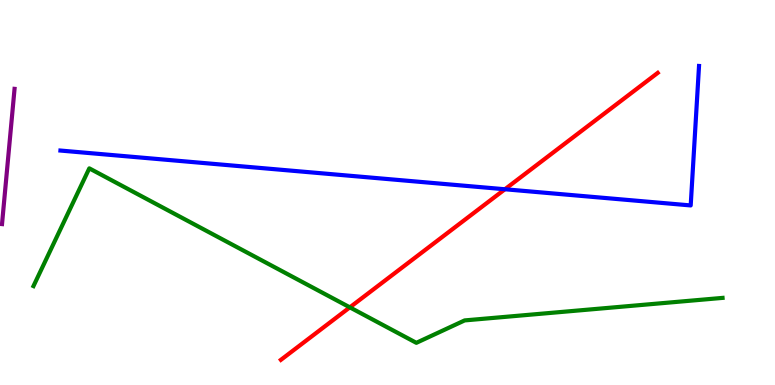[{'lines': ['blue', 'red'], 'intersections': [{'x': 6.52, 'y': 5.08}]}, {'lines': ['green', 'red'], 'intersections': [{'x': 4.51, 'y': 2.02}]}, {'lines': ['purple', 'red'], 'intersections': []}, {'lines': ['blue', 'green'], 'intersections': []}, {'lines': ['blue', 'purple'], 'intersections': []}, {'lines': ['green', 'purple'], 'intersections': []}]